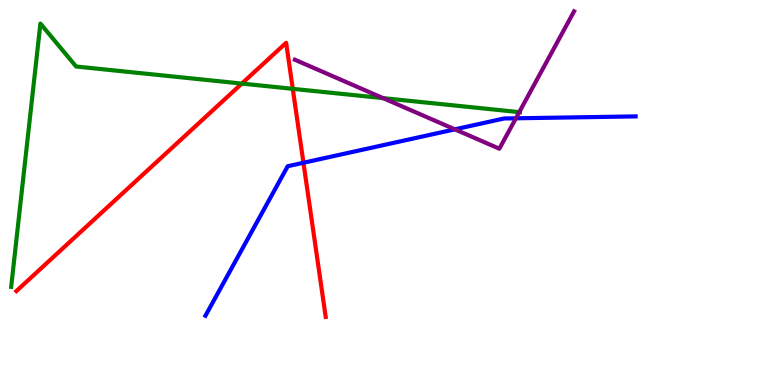[{'lines': ['blue', 'red'], 'intersections': [{'x': 3.92, 'y': 5.77}]}, {'lines': ['green', 'red'], 'intersections': [{'x': 3.12, 'y': 7.83}, {'x': 3.78, 'y': 7.69}]}, {'lines': ['purple', 'red'], 'intersections': []}, {'lines': ['blue', 'green'], 'intersections': []}, {'lines': ['blue', 'purple'], 'intersections': [{'x': 5.87, 'y': 6.64}, {'x': 6.66, 'y': 6.93}]}, {'lines': ['green', 'purple'], 'intersections': [{'x': 4.94, 'y': 7.45}, {'x': 6.7, 'y': 7.09}]}]